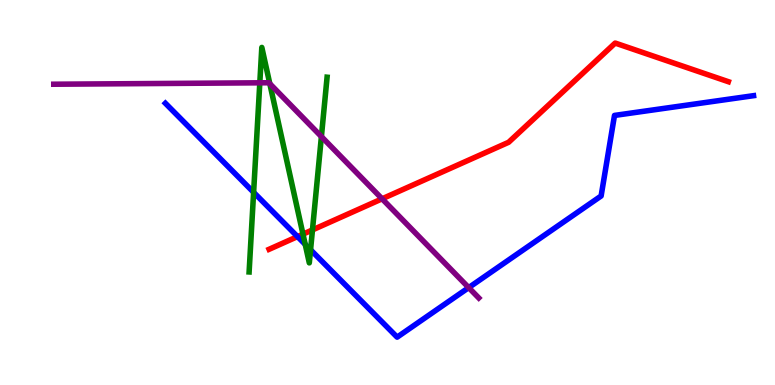[{'lines': ['blue', 'red'], 'intersections': [{'x': 3.84, 'y': 3.85}]}, {'lines': ['green', 'red'], 'intersections': [{'x': 3.91, 'y': 3.92}, {'x': 4.03, 'y': 4.03}]}, {'lines': ['purple', 'red'], 'intersections': [{'x': 4.93, 'y': 4.84}]}, {'lines': ['blue', 'green'], 'intersections': [{'x': 3.27, 'y': 5.0}, {'x': 3.94, 'y': 3.65}, {'x': 4.01, 'y': 3.51}]}, {'lines': ['blue', 'purple'], 'intersections': [{'x': 6.05, 'y': 2.53}]}, {'lines': ['green', 'purple'], 'intersections': [{'x': 3.35, 'y': 7.85}, {'x': 3.48, 'y': 7.83}, {'x': 4.15, 'y': 6.45}]}]